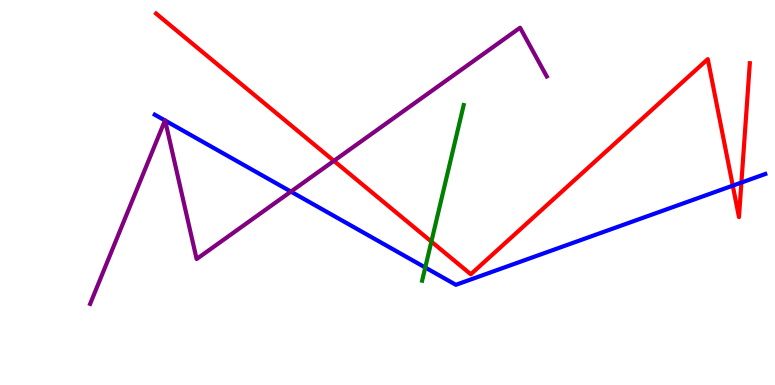[{'lines': ['blue', 'red'], 'intersections': [{'x': 9.46, 'y': 5.18}, {'x': 9.57, 'y': 5.26}]}, {'lines': ['green', 'red'], 'intersections': [{'x': 5.57, 'y': 3.72}]}, {'lines': ['purple', 'red'], 'intersections': [{'x': 4.31, 'y': 5.82}]}, {'lines': ['blue', 'green'], 'intersections': [{'x': 5.49, 'y': 3.05}]}, {'lines': ['blue', 'purple'], 'intersections': [{'x': 2.13, 'y': 6.87}, {'x': 2.13, 'y': 6.87}, {'x': 3.75, 'y': 5.02}]}, {'lines': ['green', 'purple'], 'intersections': []}]